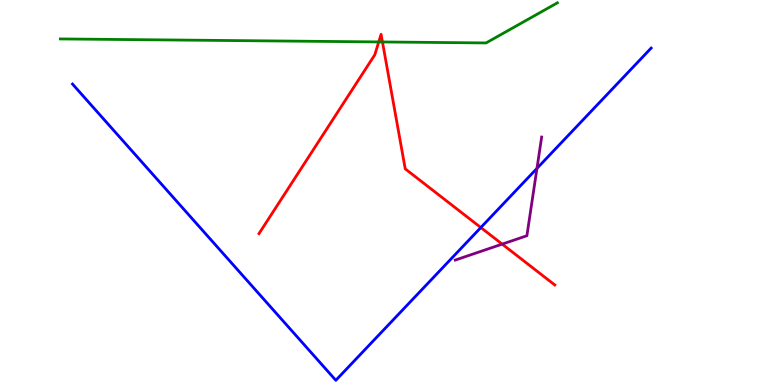[{'lines': ['blue', 'red'], 'intersections': [{'x': 6.2, 'y': 4.09}]}, {'lines': ['green', 'red'], 'intersections': [{'x': 4.89, 'y': 8.91}, {'x': 4.93, 'y': 8.91}]}, {'lines': ['purple', 'red'], 'intersections': [{'x': 6.48, 'y': 3.66}]}, {'lines': ['blue', 'green'], 'intersections': []}, {'lines': ['blue', 'purple'], 'intersections': [{'x': 6.93, 'y': 5.63}]}, {'lines': ['green', 'purple'], 'intersections': []}]